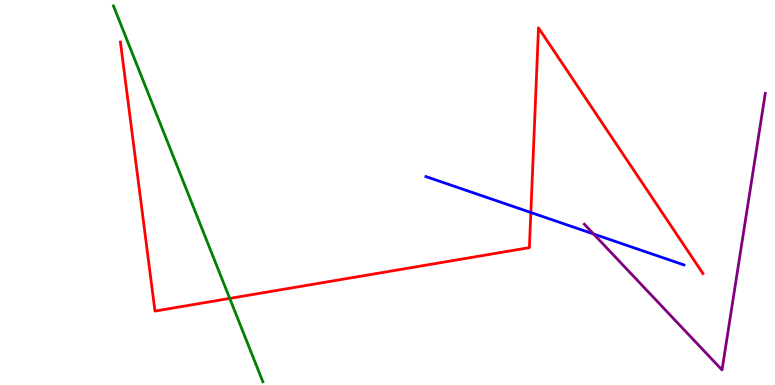[{'lines': ['blue', 'red'], 'intersections': [{'x': 6.85, 'y': 4.48}]}, {'lines': ['green', 'red'], 'intersections': [{'x': 2.96, 'y': 2.25}]}, {'lines': ['purple', 'red'], 'intersections': []}, {'lines': ['blue', 'green'], 'intersections': []}, {'lines': ['blue', 'purple'], 'intersections': [{'x': 7.66, 'y': 3.92}]}, {'lines': ['green', 'purple'], 'intersections': []}]